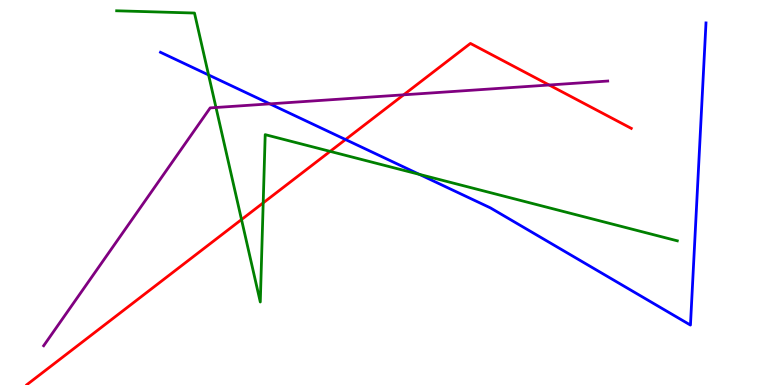[{'lines': ['blue', 'red'], 'intersections': [{'x': 4.46, 'y': 6.38}]}, {'lines': ['green', 'red'], 'intersections': [{'x': 3.12, 'y': 4.3}, {'x': 3.4, 'y': 4.73}, {'x': 4.26, 'y': 6.07}]}, {'lines': ['purple', 'red'], 'intersections': [{'x': 5.21, 'y': 7.54}, {'x': 7.09, 'y': 7.79}]}, {'lines': ['blue', 'green'], 'intersections': [{'x': 2.69, 'y': 8.05}, {'x': 5.41, 'y': 5.47}]}, {'lines': ['blue', 'purple'], 'intersections': [{'x': 3.48, 'y': 7.3}]}, {'lines': ['green', 'purple'], 'intersections': [{'x': 2.79, 'y': 7.21}]}]